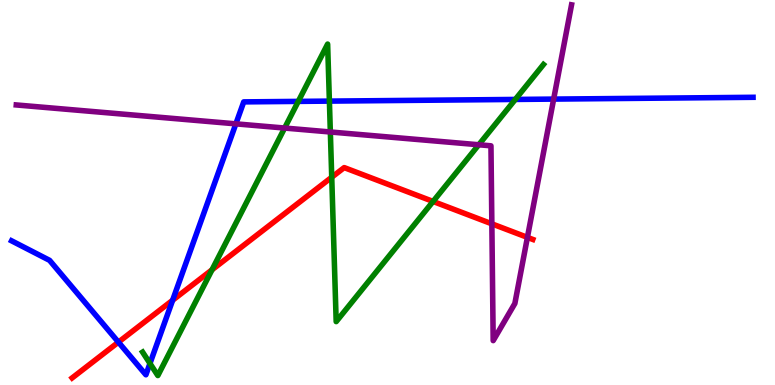[{'lines': ['blue', 'red'], 'intersections': [{'x': 1.53, 'y': 1.11}, {'x': 2.23, 'y': 2.2}]}, {'lines': ['green', 'red'], 'intersections': [{'x': 2.74, 'y': 2.99}, {'x': 4.28, 'y': 5.4}, {'x': 5.59, 'y': 4.77}]}, {'lines': ['purple', 'red'], 'intersections': [{'x': 6.35, 'y': 4.19}, {'x': 6.81, 'y': 3.83}]}, {'lines': ['blue', 'green'], 'intersections': [{'x': 1.94, 'y': 0.56}, {'x': 3.85, 'y': 7.37}, {'x': 4.25, 'y': 7.37}, {'x': 6.65, 'y': 7.42}]}, {'lines': ['blue', 'purple'], 'intersections': [{'x': 3.04, 'y': 6.78}, {'x': 7.14, 'y': 7.43}]}, {'lines': ['green', 'purple'], 'intersections': [{'x': 3.67, 'y': 6.67}, {'x': 4.26, 'y': 6.57}, {'x': 6.18, 'y': 6.24}]}]